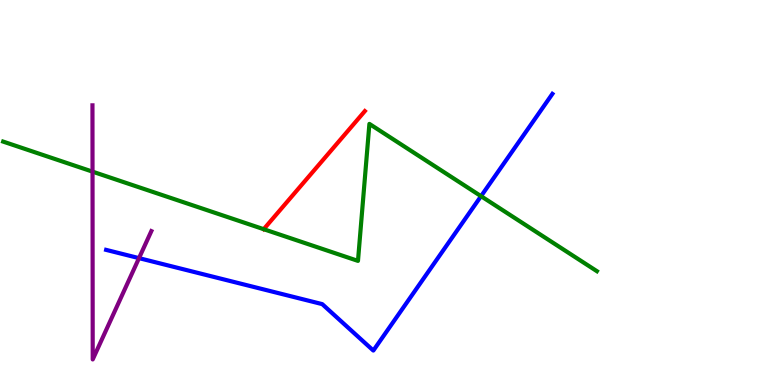[{'lines': ['blue', 'red'], 'intersections': []}, {'lines': ['green', 'red'], 'intersections': [{'x': 3.4, 'y': 4.05}]}, {'lines': ['purple', 'red'], 'intersections': []}, {'lines': ['blue', 'green'], 'intersections': [{'x': 6.21, 'y': 4.9}]}, {'lines': ['blue', 'purple'], 'intersections': [{'x': 1.79, 'y': 3.3}]}, {'lines': ['green', 'purple'], 'intersections': [{'x': 1.19, 'y': 5.54}]}]